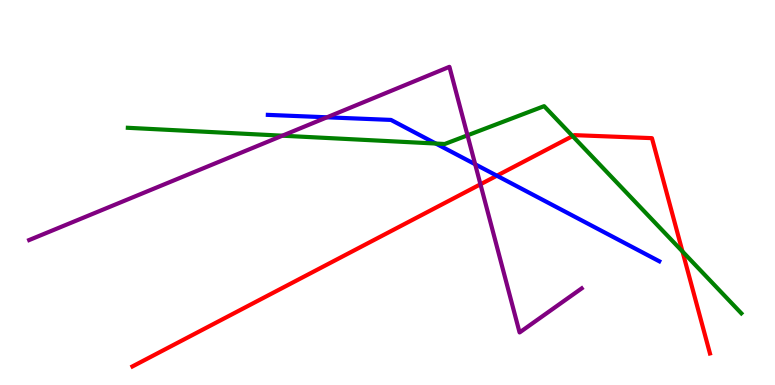[{'lines': ['blue', 'red'], 'intersections': [{'x': 6.41, 'y': 5.44}]}, {'lines': ['green', 'red'], 'intersections': [{'x': 7.39, 'y': 6.47}, {'x': 8.81, 'y': 3.47}]}, {'lines': ['purple', 'red'], 'intersections': [{'x': 6.2, 'y': 5.21}]}, {'lines': ['blue', 'green'], 'intersections': [{'x': 5.62, 'y': 6.27}]}, {'lines': ['blue', 'purple'], 'intersections': [{'x': 4.22, 'y': 6.95}, {'x': 6.13, 'y': 5.73}]}, {'lines': ['green', 'purple'], 'intersections': [{'x': 3.64, 'y': 6.48}, {'x': 6.03, 'y': 6.49}]}]